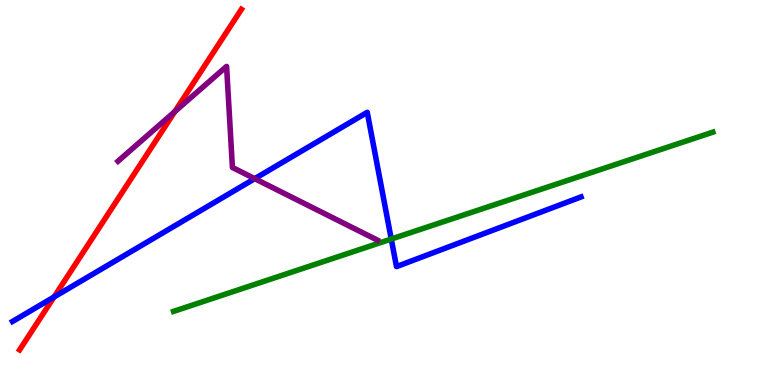[{'lines': ['blue', 'red'], 'intersections': [{'x': 0.697, 'y': 2.29}]}, {'lines': ['green', 'red'], 'intersections': []}, {'lines': ['purple', 'red'], 'intersections': [{'x': 2.26, 'y': 7.1}]}, {'lines': ['blue', 'green'], 'intersections': [{'x': 5.05, 'y': 3.79}]}, {'lines': ['blue', 'purple'], 'intersections': [{'x': 3.29, 'y': 5.36}]}, {'lines': ['green', 'purple'], 'intersections': []}]